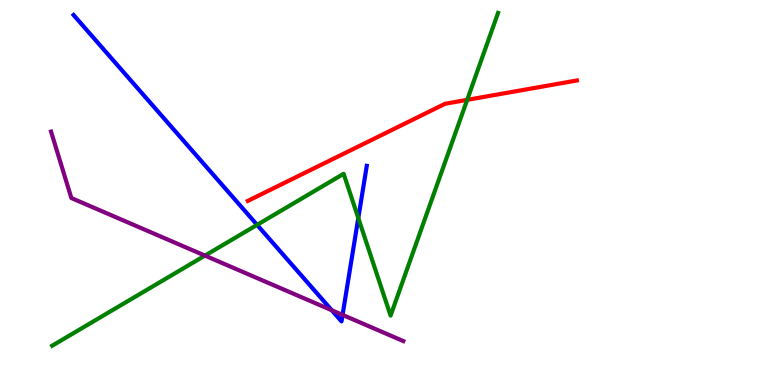[{'lines': ['blue', 'red'], 'intersections': []}, {'lines': ['green', 'red'], 'intersections': [{'x': 6.03, 'y': 7.41}]}, {'lines': ['purple', 'red'], 'intersections': []}, {'lines': ['blue', 'green'], 'intersections': [{'x': 3.32, 'y': 4.16}, {'x': 4.62, 'y': 4.34}]}, {'lines': ['blue', 'purple'], 'intersections': [{'x': 4.28, 'y': 1.94}, {'x': 4.42, 'y': 1.82}]}, {'lines': ['green', 'purple'], 'intersections': [{'x': 2.64, 'y': 3.36}]}]